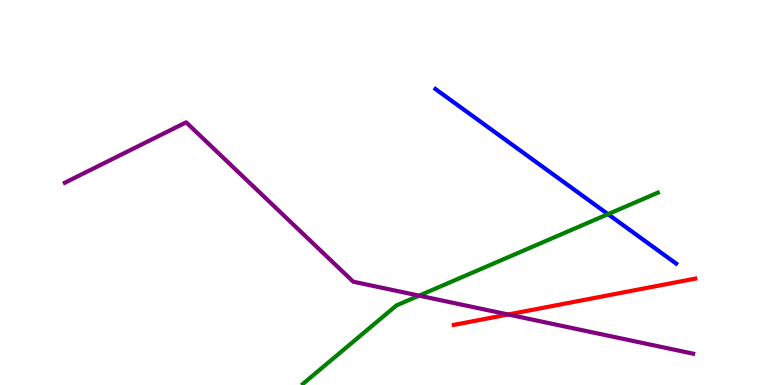[{'lines': ['blue', 'red'], 'intersections': []}, {'lines': ['green', 'red'], 'intersections': []}, {'lines': ['purple', 'red'], 'intersections': [{'x': 6.56, 'y': 1.83}]}, {'lines': ['blue', 'green'], 'intersections': [{'x': 7.85, 'y': 4.44}]}, {'lines': ['blue', 'purple'], 'intersections': []}, {'lines': ['green', 'purple'], 'intersections': [{'x': 5.41, 'y': 2.32}]}]